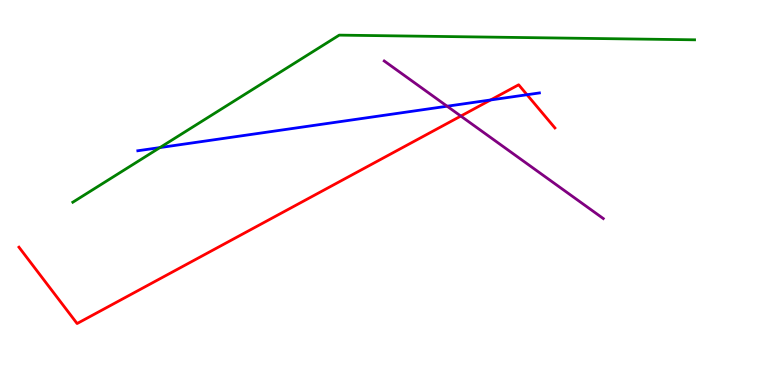[{'lines': ['blue', 'red'], 'intersections': [{'x': 6.33, 'y': 7.4}, {'x': 6.8, 'y': 7.54}]}, {'lines': ['green', 'red'], 'intersections': []}, {'lines': ['purple', 'red'], 'intersections': [{'x': 5.95, 'y': 6.99}]}, {'lines': ['blue', 'green'], 'intersections': [{'x': 2.06, 'y': 6.17}]}, {'lines': ['blue', 'purple'], 'intersections': [{'x': 5.77, 'y': 7.24}]}, {'lines': ['green', 'purple'], 'intersections': []}]